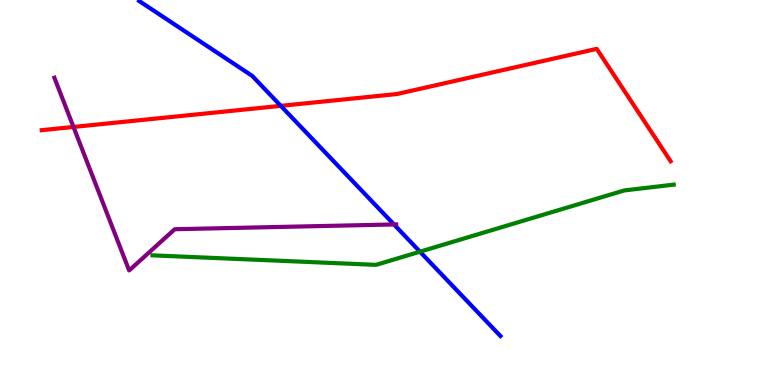[{'lines': ['blue', 'red'], 'intersections': [{'x': 3.62, 'y': 7.25}]}, {'lines': ['green', 'red'], 'intersections': []}, {'lines': ['purple', 'red'], 'intersections': [{'x': 0.948, 'y': 6.7}]}, {'lines': ['blue', 'green'], 'intersections': [{'x': 5.42, 'y': 3.46}]}, {'lines': ['blue', 'purple'], 'intersections': [{'x': 5.08, 'y': 4.17}]}, {'lines': ['green', 'purple'], 'intersections': []}]